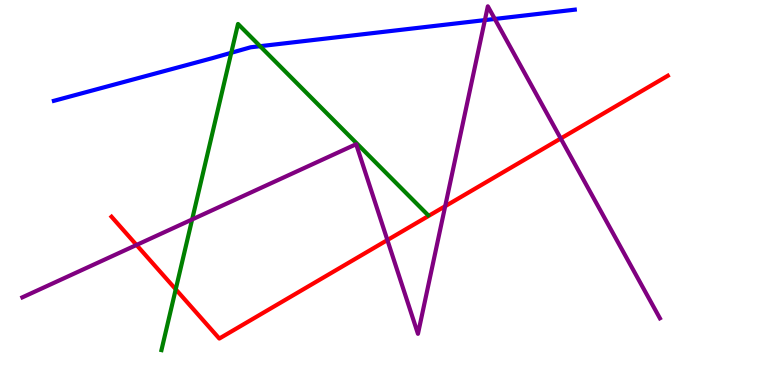[{'lines': ['blue', 'red'], 'intersections': []}, {'lines': ['green', 'red'], 'intersections': [{'x': 2.27, 'y': 2.49}]}, {'lines': ['purple', 'red'], 'intersections': [{'x': 1.76, 'y': 3.64}, {'x': 5.0, 'y': 3.76}, {'x': 5.74, 'y': 4.64}, {'x': 7.24, 'y': 6.4}]}, {'lines': ['blue', 'green'], 'intersections': [{'x': 2.98, 'y': 8.63}, {'x': 3.36, 'y': 8.8}]}, {'lines': ['blue', 'purple'], 'intersections': [{'x': 6.26, 'y': 9.48}, {'x': 6.38, 'y': 9.51}]}, {'lines': ['green', 'purple'], 'intersections': [{'x': 2.48, 'y': 4.3}]}]